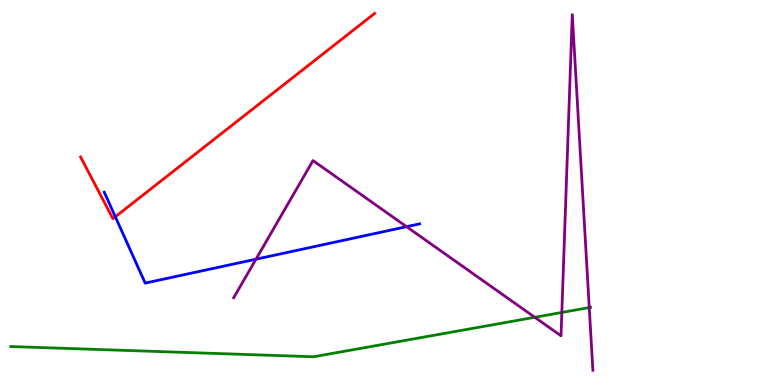[{'lines': ['blue', 'red'], 'intersections': [{'x': 1.49, 'y': 4.37}]}, {'lines': ['green', 'red'], 'intersections': []}, {'lines': ['purple', 'red'], 'intersections': []}, {'lines': ['blue', 'green'], 'intersections': []}, {'lines': ['blue', 'purple'], 'intersections': [{'x': 3.3, 'y': 3.27}, {'x': 5.25, 'y': 4.11}]}, {'lines': ['green', 'purple'], 'intersections': [{'x': 6.9, 'y': 1.76}, {'x': 7.25, 'y': 1.88}, {'x': 7.6, 'y': 2.01}]}]